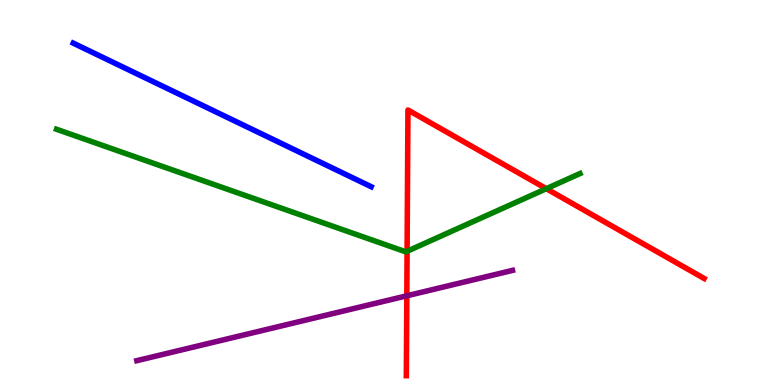[{'lines': ['blue', 'red'], 'intersections': []}, {'lines': ['green', 'red'], 'intersections': [{'x': 5.25, 'y': 3.47}, {'x': 7.05, 'y': 5.1}]}, {'lines': ['purple', 'red'], 'intersections': [{'x': 5.25, 'y': 2.32}]}, {'lines': ['blue', 'green'], 'intersections': []}, {'lines': ['blue', 'purple'], 'intersections': []}, {'lines': ['green', 'purple'], 'intersections': []}]